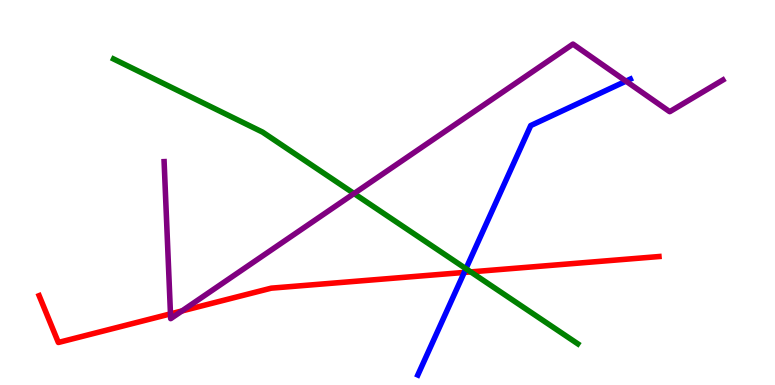[{'lines': ['blue', 'red'], 'intersections': [{'x': 5.99, 'y': 2.92}]}, {'lines': ['green', 'red'], 'intersections': [{'x': 6.07, 'y': 2.94}]}, {'lines': ['purple', 'red'], 'intersections': [{'x': 2.2, 'y': 1.85}, {'x': 2.35, 'y': 1.92}]}, {'lines': ['blue', 'green'], 'intersections': [{'x': 6.01, 'y': 3.02}]}, {'lines': ['blue', 'purple'], 'intersections': [{'x': 8.08, 'y': 7.89}]}, {'lines': ['green', 'purple'], 'intersections': [{'x': 4.57, 'y': 4.97}]}]